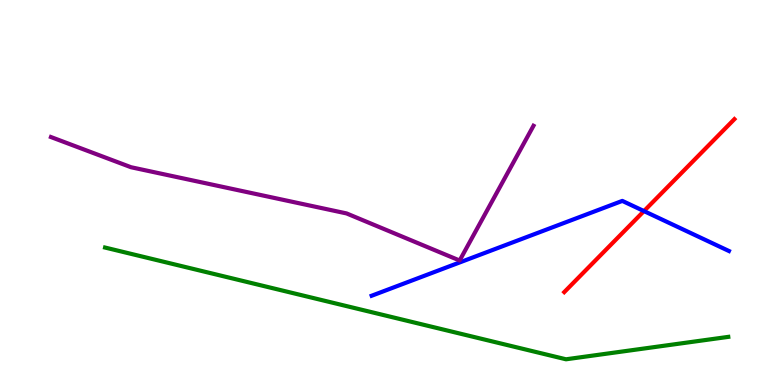[{'lines': ['blue', 'red'], 'intersections': [{'x': 8.31, 'y': 4.52}]}, {'lines': ['green', 'red'], 'intersections': []}, {'lines': ['purple', 'red'], 'intersections': []}, {'lines': ['blue', 'green'], 'intersections': []}, {'lines': ['blue', 'purple'], 'intersections': []}, {'lines': ['green', 'purple'], 'intersections': []}]